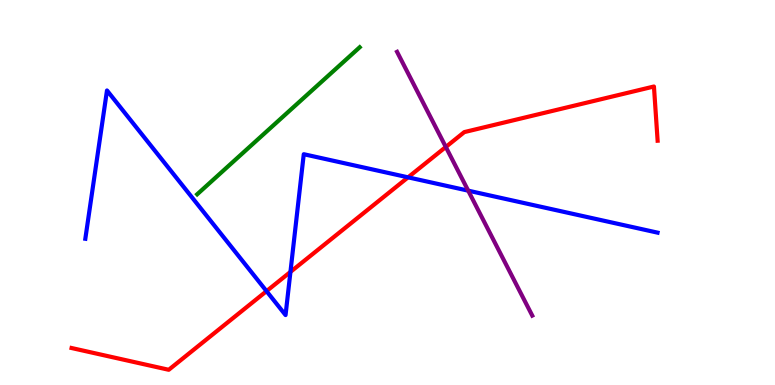[{'lines': ['blue', 'red'], 'intersections': [{'x': 3.44, 'y': 2.44}, {'x': 3.75, 'y': 2.94}, {'x': 5.27, 'y': 5.39}]}, {'lines': ['green', 'red'], 'intersections': []}, {'lines': ['purple', 'red'], 'intersections': [{'x': 5.75, 'y': 6.18}]}, {'lines': ['blue', 'green'], 'intersections': []}, {'lines': ['blue', 'purple'], 'intersections': [{'x': 6.04, 'y': 5.05}]}, {'lines': ['green', 'purple'], 'intersections': []}]